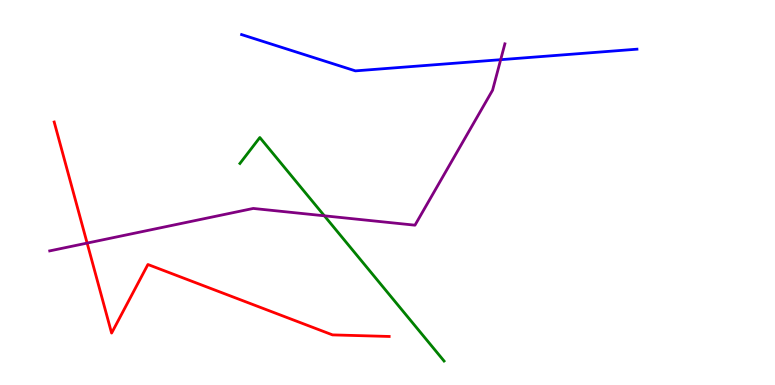[{'lines': ['blue', 'red'], 'intersections': []}, {'lines': ['green', 'red'], 'intersections': []}, {'lines': ['purple', 'red'], 'intersections': [{'x': 1.12, 'y': 3.69}]}, {'lines': ['blue', 'green'], 'intersections': []}, {'lines': ['blue', 'purple'], 'intersections': [{'x': 6.46, 'y': 8.45}]}, {'lines': ['green', 'purple'], 'intersections': [{'x': 4.19, 'y': 4.39}]}]